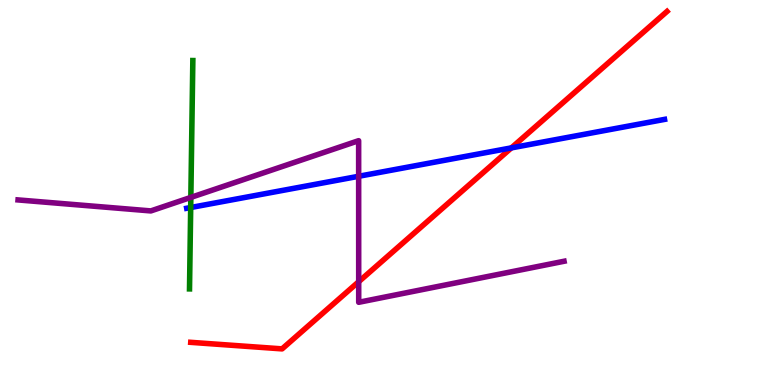[{'lines': ['blue', 'red'], 'intersections': [{'x': 6.6, 'y': 6.16}]}, {'lines': ['green', 'red'], 'intersections': []}, {'lines': ['purple', 'red'], 'intersections': [{'x': 4.63, 'y': 2.68}]}, {'lines': ['blue', 'green'], 'intersections': [{'x': 2.46, 'y': 4.61}]}, {'lines': ['blue', 'purple'], 'intersections': [{'x': 4.63, 'y': 5.42}]}, {'lines': ['green', 'purple'], 'intersections': [{'x': 2.46, 'y': 4.87}]}]